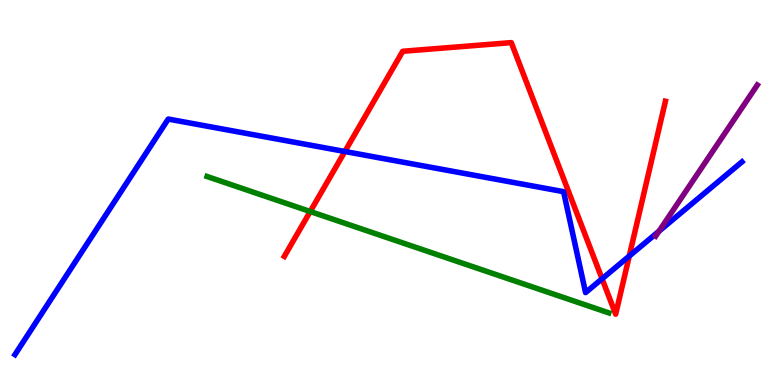[{'lines': ['blue', 'red'], 'intersections': [{'x': 4.45, 'y': 6.07}, {'x': 7.77, 'y': 2.76}, {'x': 8.12, 'y': 3.35}]}, {'lines': ['green', 'red'], 'intersections': [{'x': 4.0, 'y': 4.51}]}, {'lines': ['purple', 'red'], 'intersections': []}, {'lines': ['blue', 'green'], 'intersections': []}, {'lines': ['blue', 'purple'], 'intersections': [{'x': 8.5, 'y': 3.99}]}, {'lines': ['green', 'purple'], 'intersections': []}]